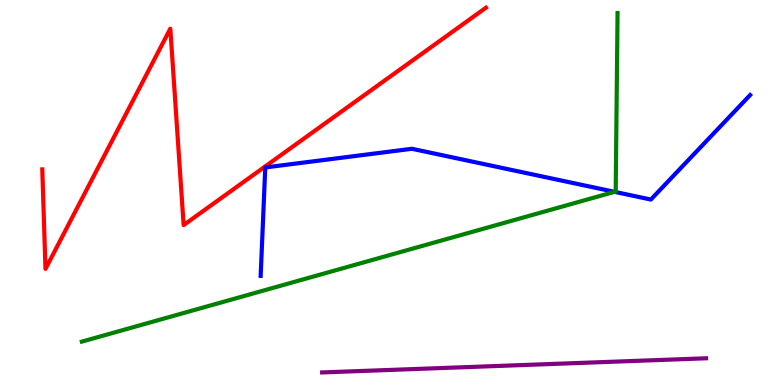[{'lines': ['blue', 'red'], 'intersections': []}, {'lines': ['green', 'red'], 'intersections': []}, {'lines': ['purple', 'red'], 'intersections': []}, {'lines': ['blue', 'green'], 'intersections': [{'x': 7.93, 'y': 5.02}]}, {'lines': ['blue', 'purple'], 'intersections': []}, {'lines': ['green', 'purple'], 'intersections': []}]